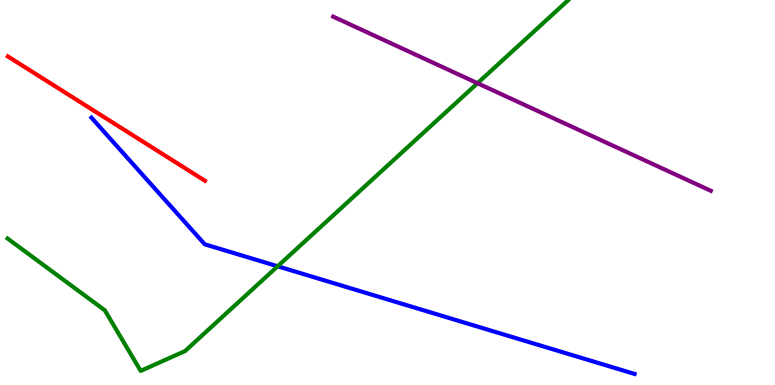[{'lines': ['blue', 'red'], 'intersections': []}, {'lines': ['green', 'red'], 'intersections': []}, {'lines': ['purple', 'red'], 'intersections': []}, {'lines': ['blue', 'green'], 'intersections': [{'x': 3.58, 'y': 3.08}]}, {'lines': ['blue', 'purple'], 'intersections': []}, {'lines': ['green', 'purple'], 'intersections': [{'x': 6.16, 'y': 7.84}]}]